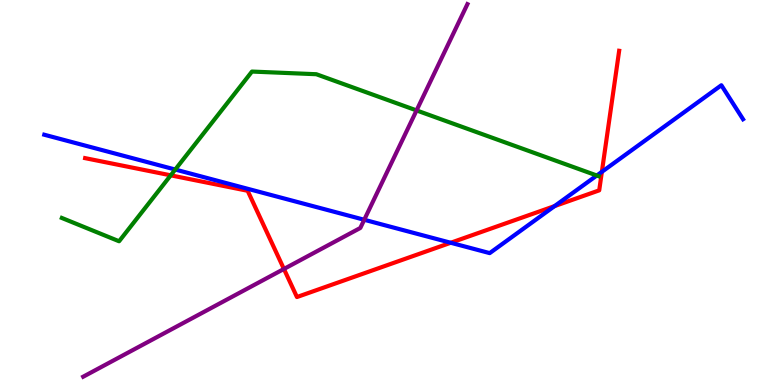[{'lines': ['blue', 'red'], 'intersections': [{'x': 5.82, 'y': 3.69}, {'x': 7.16, 'y': 4.65}, {'x': 7.77, 'y': 5.54}]}, {'lines': ['green', 'red'], 'intersections': [{'x': 2.2, 'y': 5.45}]}, {'lines': ['purple', 'red'], 'intersections': [{'x': 3.66, 'y': 3.01}]}, {'lines': ['blue', 'green'], 'intersections': [{'x': 2.26, 'y': 5.6}, {'x': 7.7, 'y': 5.44}]}, {'lines': ['blue', 'purple'], 'intersections': [{'x': 4.7, 'y': 4.29}]}, {'lines': ['green', 'purple'], 'intersections': [{'x': 5.37, 'y': 7.13}]}]